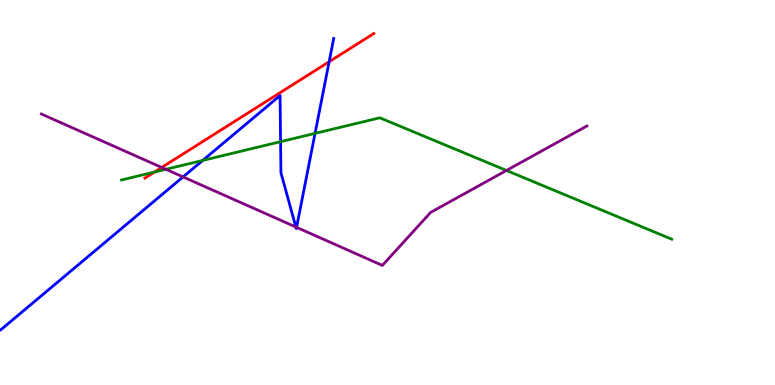[{'lines': ['blue', 'red'], 'intersections': [{'x': 4.25, 'y': 8.4}]}, {'lines': ['green', 'red'], 'intersections': [{'x': 1.99, 'y': 5.53}]}, {'lines': ['purple', 'red'], 'intersections': [{'x': 2.09, 'y': 5.65}]}, {'lines': ['blue', 'green'], 'intersections': [{'x': 2.62, 'y': 5.83}, {'x': 3.62, 'y': 6.32}, {'x': 4.07, 'y': 6.54}]}, {'lines': ['blue', 'purple'], 'intersections': [{'x': 2.36, 'y': 5.4}, {'x': 3.82, 'y': 4.1}, {'x': 3.83, 'y': 4.1}]}, {'lines': ['green', 'purple'], 'intersections': [{'x': 2.14, 'y': 5.6}, {'x': 6.53, 'y': 5.57}]}]